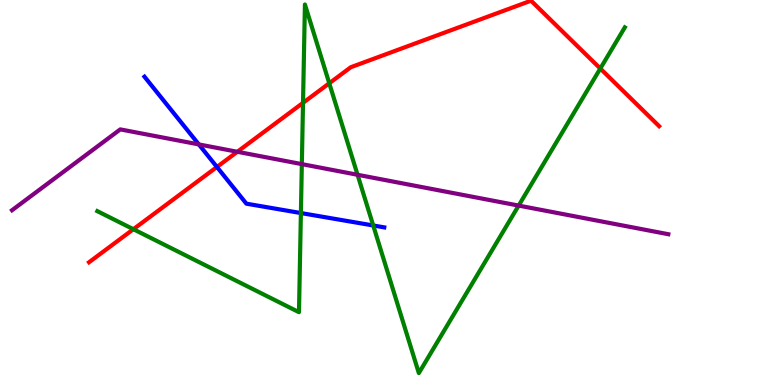[{'lines': ['blue', 'red'], 'intersections': [{'x': 2.8, 'y': 5.66}]}, {'lines': ['green', 'red'], 'intersections': [{'x': 1.72, 'y': 4.05}, {'x': 3.91, 'y': 7.33}, {'x': 4.25, 'y': 7.84}, {'x': 7.75, 'y': 8.22}]}, {'lines': ['purple', 'red'], 'intersections': [{'x': 3.06, 'y': 6.06}]}, {'lines': ['blue', 'green'], 'intersections': [{'x': 3.88, 'y': 4.47}, {'x': 4.82, 'y': 4.14}]}, {'lines': ['blue', 'purple'], 'intersections': [{'x': 2.57, 'y': 6.25}]}, {'lines': ['green', 'purple'], 'intersections': [{'x': 3.89, 'y': 5.74}, {'x': 4.61, 'y': 5.46}, {'x': 6.69, 'y': 4.66}]}]